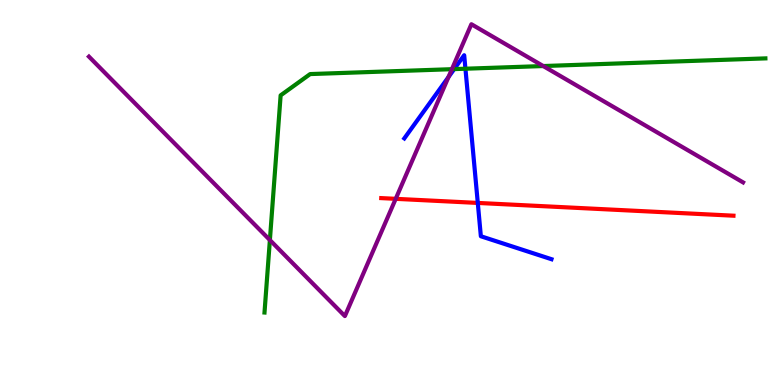[{'lines': ['blue', 'red'], 'intersections': [{'x': 6.17, 'y': 4.73}]}, {'lines': ['green', 'red'], 'intersections': []}, {'lines': ['purple', 'red'], 'intersections': [{'x': 5.11, 'y': 4.84}]}, {'lines': ['blue', 'green'], 'intersections': [{'x': 5.86, 'y': 8.2}, {'x': 6.01, 'y': 8.22}]}, {'lines': ['blue', 'purple'], 'intersections': [{'x': 5.79, 'y': 8.0}]}, {'lines': ['green', 'purple'], 'intersections': [{'x': 3.48, 'y': 3.76}, {'x': 5.83, 'y': 8.2}, {'x': 7.01, 'y': 8.28}]}]